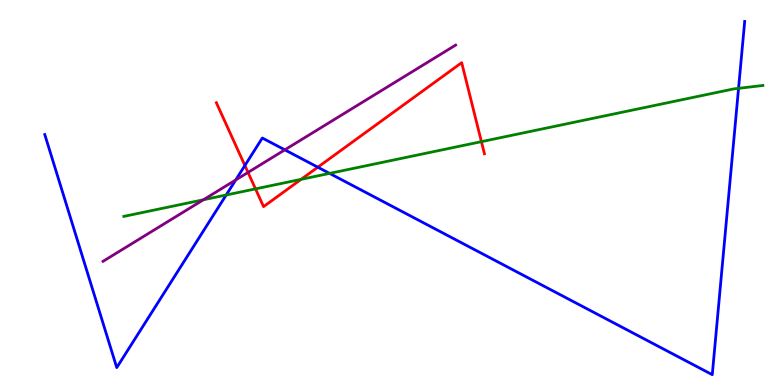[{'lines': ['blue', 'red'], 'intersections': [{'x': 3.16, 'y': 5.7}, {'x': 4.1, 'y': 5.66}]}, {'lines': ['green', 'red'], 'intersections': [{'x': 3.3, 'y': 5.09}, {'x': 3.89, 'y': 5.34}, {'x': 6.21, 'y': 6.32}]}, {'lines': ['purple', 'red'], 'intersections': [{'x': 3.2, 'y': 5.52}]}, {'lines': ['blue', 'green'], 'intersections': [{'x': 2.92, 'y': 4.94}, {'x': 4.25, 'y': 5.5}, {'x': 9.53, 'y': 7.71}]}, {'lines': ['blue', 'purple'], 'intersections': [{'x': 3.04, 'y': 5.33}, {'x': 3.68, 'y': 6.11}]}, {'lines': ['green', 'purple'], 'intersections': [{'x': 2.62, 'y': 4.81}]}]